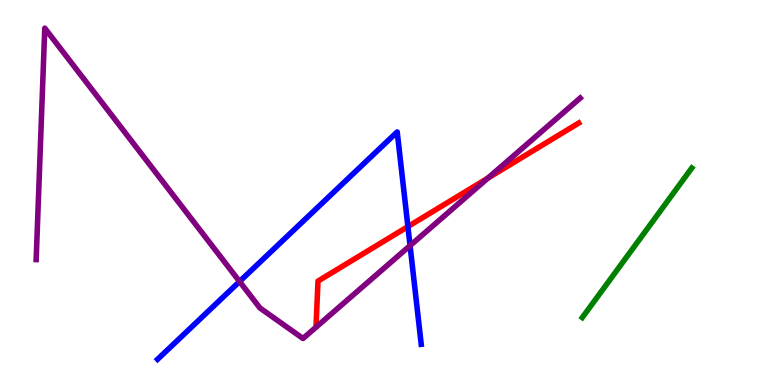[{'lines': ['blue', 'red'], 'intersections': [{'x': 5.26, 'y': 4.11}]}, {'lines': ['green', 'red'], 'intersections': []}, {'lines': ['purple', 'red'], 'intersections': [{'x': 6.3, 'y': 5.37}]}, {'lines': ['blue', 'green'], 'intersections': []}, {'lines': ['blue', 'purple'], 'intersections': [{'x': 3.09, 'y': 2.69}, {'x': 5.29, 'y': 3.62}]}, {'lines': ['green', 'purple'], 'intersections': []}]